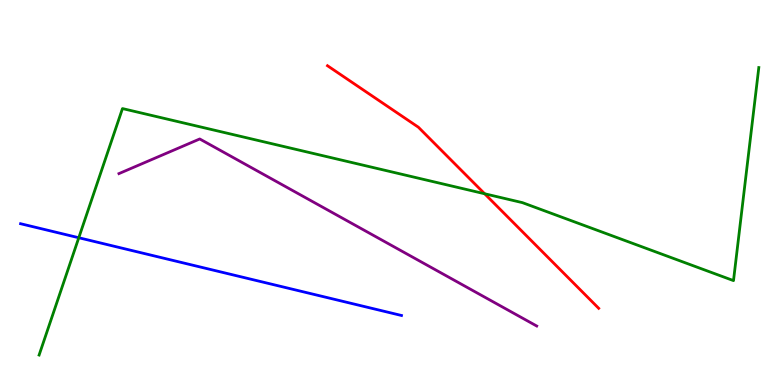[{'lines': ['blue', 'red'], 'intersections': []}, {'lines': ['green', 'red'], 'intersections': [{'x': 6.25, 'y': 4.97}]}, {'lines': ['purple', 'red'], 'intersections': []}, {'lines': ['blue', 'green'], 'intersections': [{'x': 1.02, 'y': 3.83}]}, {'lines': ['blue', 'purple'], 'intersections': []}, {'lines': ['green', 'purple'], 'intersections': []}]